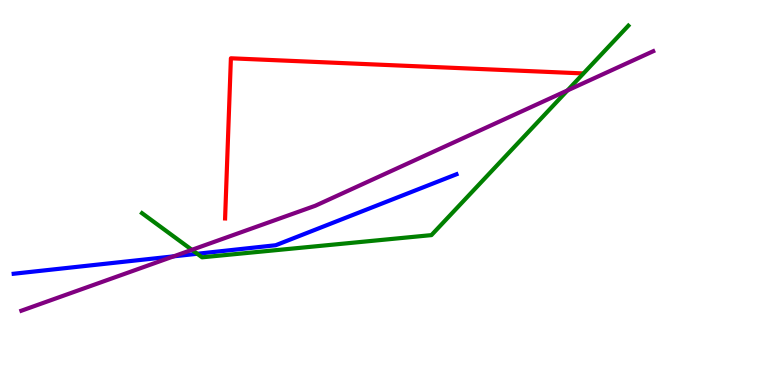[{'lines': ['blue', 'red'], 'intersections': []}, {'lines': ['green', 'red'], 'intersections': []}, {'lines': ['purple', 'red'], 'intersections': []}, {'lines': ['blue', 'green'], 'intersections': [{'x': 2.55, 'y': 3.41}]}, {'lines': ['blue', 'purple'], 'intersections': [{'x': 2.24, 'y': 3.34}]}, {'lines': ['green', 'purple'], 'intersections': [{'x': 2.48, 'y': 3.51}, {'x': 7.32, 'y': 7.65}]}]